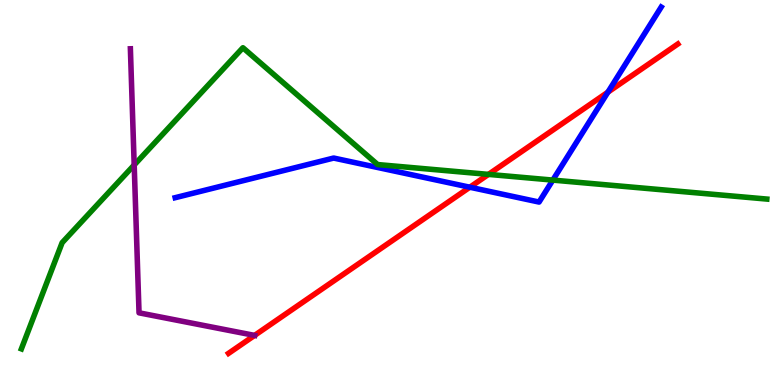[{'lines': ['blue', 'red'], 'intersections': [{'x': 6.06, 'y': 5.14}, {'x': 7.84, 'y': 7.61}]}, {'lines': ['green', 'red'], 'intersections': [{'x': 6.3, 'y': 5.47}]}, {'lines': ['purple', 'red'], 'intersections': [{'x': 3.29, 'y': 1.29}]}, {'lines': ['blue', 'green'], 'intersections': [{'x': 7.13, 'y': 5.32}]}, {'lines': ['blue', 'purple'], 'intersections': []}, {'lines': ['green', 'purple'], 'intersections': [{'x': 1.73, 'y': 5.71}]}]